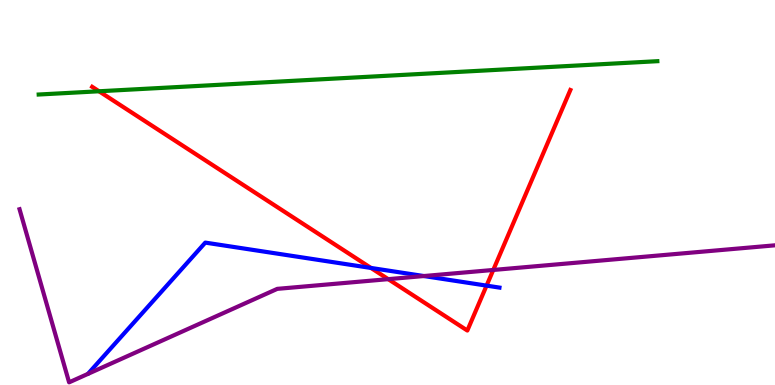[{'lines': ['blue', 'red'], 'intersections': [{'x': 4.79, 'y': 3.04}, {'x': 6.28, 'y': 2.58}]}, {'lines': ['green', 'red'], 'intersections': [{'x': 1.28, 'y': 7.63}]}, {'lines': ['purple', 'red'], 'intersections': [{'x': 5.01, 'y': 2.75}, {'x': 6.36, 'y': 2.99}]}, {'lines': ['blue', 'green'], 'intersections': []}, {'lines': ['blue', 'purple'], 'intersections': [{'x': 5.47, 'y': 2.83}]}, {'lines': ['green', 'purple'], 'intersections': []}]